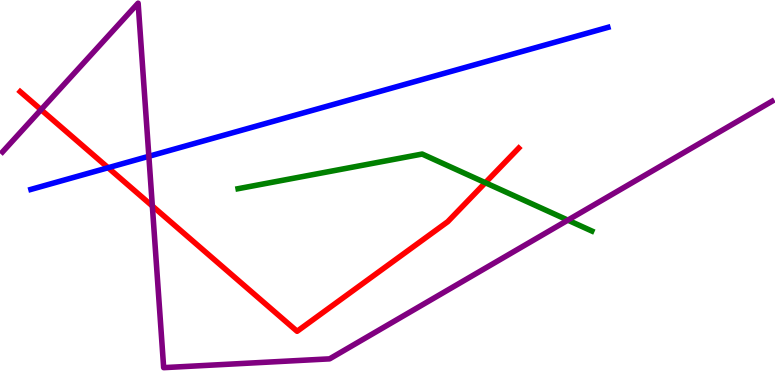[{'lines': ['blue', 'red'], 'intersections': [{'x': 1.39, 'y': 5.64}]}, {'lines': ['green', 'red'], 'intersections': [{'x': 6.26, 'y': 5.25}]}, {'lines': ['purple', 'red'], 'intersections': [{'x': 0.529, 'y': 7.15}, {'x': 1.97, 'y': 4.65}]}, {'lines': ['blue', 'green'], 'intersections': []}, {'lines': ['blue', 'purple'], 'intersections': [{'x': 1.92, 'y': 5.94}]}, {'lines': ['green', 'purple'], 'intersections': [{'x': 7.33, 'y': 4.28}]}]